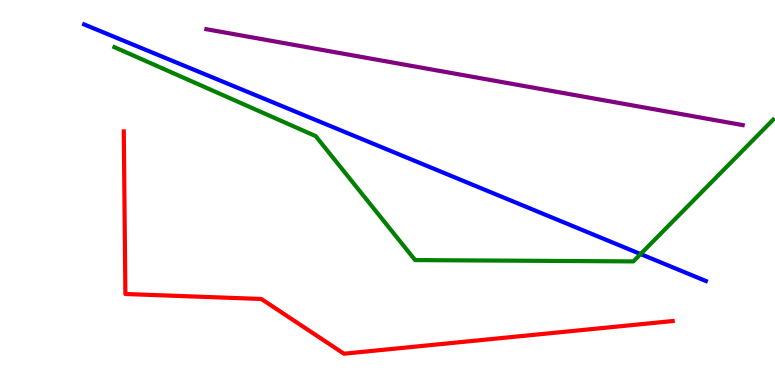[{'lines': ['blue', 'red'], 'intersections': []}, {'lines': ['green', 'red'], 'intersections': []}, {'lines': ['purple', 'red'], 'intersections': []}, {'lines': ['blue', 'green'], 'intersections': [{'x': 8.27, 'y': 3.4}]}, {'lines': ['blue', 'purple'], 'intersections': []}, {'lines': ['green', 'purple'], 'intersections': []}]